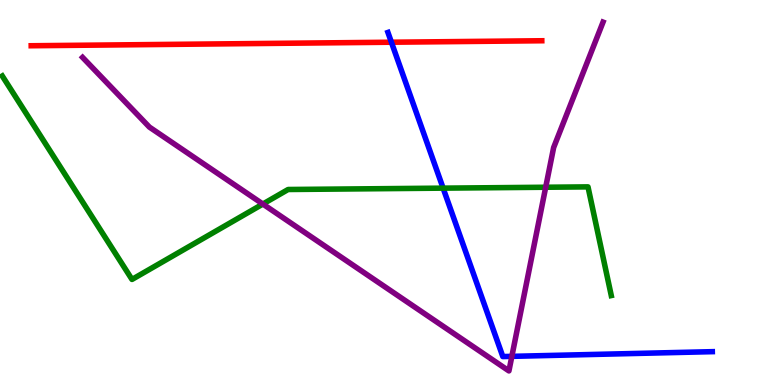[{'lines': ['blue', 'red'], 'intersections': [{'x': 5.05, 'y': 8.9}]}, {'lines': ['green', 'red'], 'intersections': []}, {'lines': ['purple', 'red'], 'intersections': []}, {'lines': ['blue', 'green'], 'intersections': [{'x': 5.72, 'y': 5.11}]}, {'lines': ['blue', 'purple'], 'intersections': [{'x': 6.6, 'y': 0.744}]}, {'lines': ['green', 'purple'], 'intersections': [{'x': 3.39, 'y': 4.7}, {'x': 7.04, 'y': 5.14}]}]